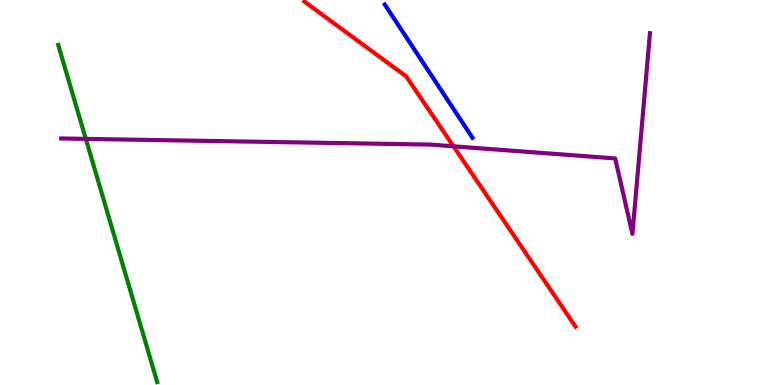[{'lines': ['blue', 'red'], 'intersections': []}, {'lines': ['green', 'red'], 'intersections': []}, {'lines': ['purple', 'red'], 'intersections': [{'x': 5.85, 'y': 6.2}]}, {'lines': ['blue', 'green'], 'intersections': []}, {'lines': ['blue', 'purple'], 'intersections': []}, {'lines': ['green', 'purple'], 'intersections': [{'x': 1.11, 'y': 6.39}]}]